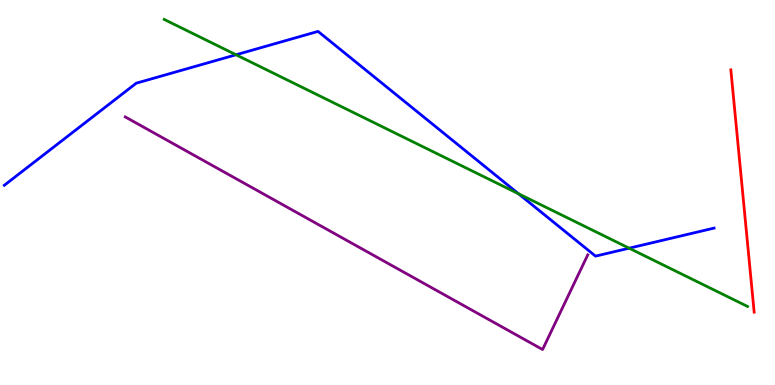[{'lines': ['blue', 'red'], 'intersections': []}, {'lines': ['green', 'red'], 'intersections': []}, {'lines': ['purple', 'red'], 'intersections': []}, {'lines': ['blue', 'green'], 'intersections': [{'x': 3.05, 'y': 8.58}, {'x': 6.69, 'y': 4.97}, {'x': 8.12, 'y': 3.55}]}, {'lines': ['blue', 'purple'], 'intersections': []}, {'lines': ['green', 'purple'], 'intersections': []}]